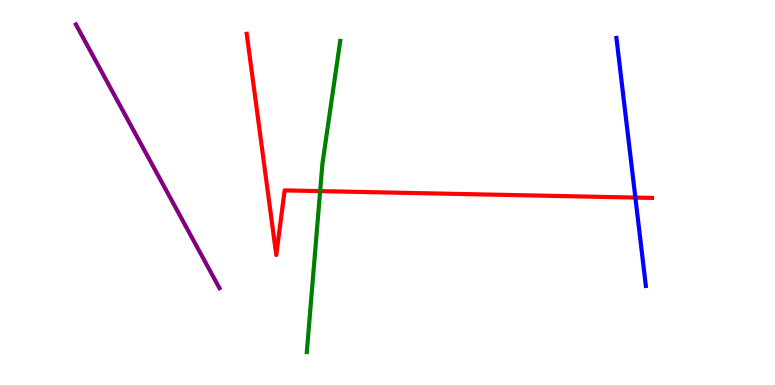[{'lines': ['blue', 'red'], 'intersections': [{'x': 8.2, 'y': 4.87}]}, {'lines': ['green', 'red'], 'intersections': [{'x': 4.13, 'y': 5.04}]}, {'lines': ['purple', 'red'], 'intersections': []}, {'lines': ['blue', 'green'], 'intersections': []}, {'lines': ['blue', 'purple'], 'intersections': []}, {'lines': ['green', 'purple'], 'intersections': []}]